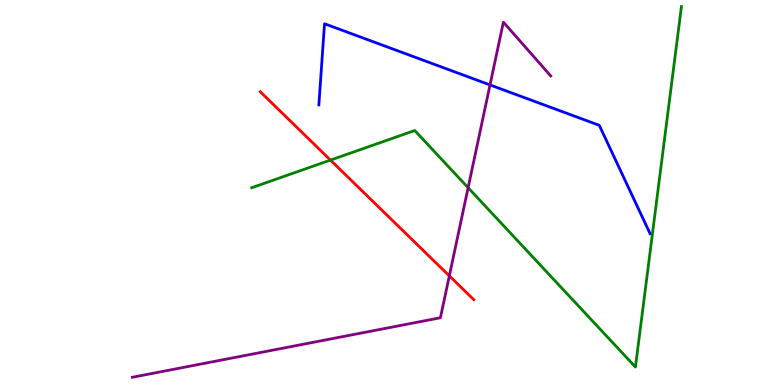[{'lines': ['blue', 'red'], 'intersections': []}, {'lines': ['green', 'red'], 'intersections': [{'x': 4.26, 'y': 5.84}]}, {'lines': ['purple', 'red'], 'intersections': [{'x': 5.8, 'y': 2.83}]}, {'lines': ['blue', 'green'], 'intersections': []}, {'lines': ['blue', 'purple'], 'intersections': [{'x': 6.32, 'y': 7.79}]}, {'lines': ['green', 'purple'], 'intersections': [{'x': 6.04, 'y': 5.12}]}]